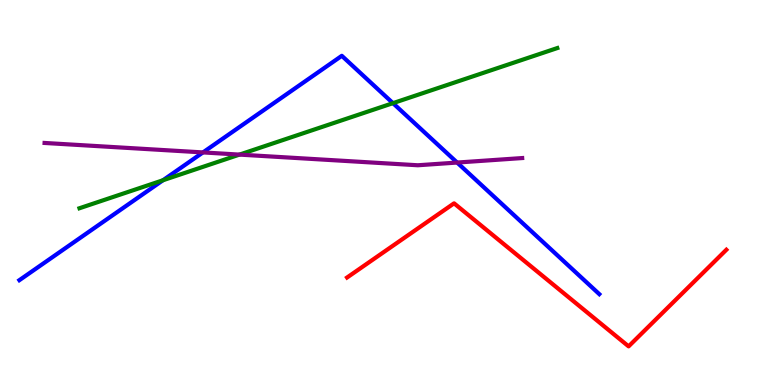[{'lines': ['blue', 'red'], 'intersections': []}, {'lines': ['green', 'red'], 'intersections': []}, {'lines': ['purple', 'red'], 'intersections': []}, {'lines': ['blue', 'green'], 'intersections': [{'x': 2.1, 'y': 5.32}, {'x': 5.07, 'y': 7.32}]}, {'lines': ['blue', 'purple'], 'intersections': [{'x': 2.62, 'y': 6.04}, {'x': 5.9, 'y': 5.78}]}, {'lines': ['green', 'purple'], 'intersections': [{'x': 3.09, 'y': 5.98}]}]